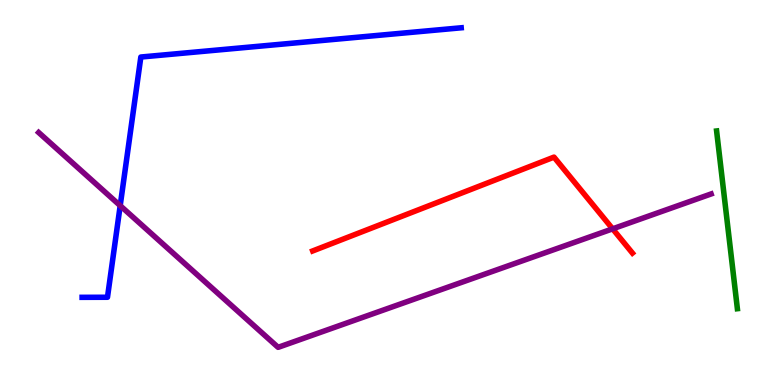[{'lines': ['blue', 'red'], 'intersections': []}, {'lines': ['green', 'red'], 'intersections': []}, {'lines': ['purple', 'red'], 'intersections': [{'x': 7.9, 'y': 4.06}]}, {'lines': ['blue', 'green'], 'intersections': []}, {'lines': ['blue', 'purple'], 'intersections': [{'x': 1.55, 'y': 4.66}]}, {'lines': ['green', 'purple'], 'intersections': []}]